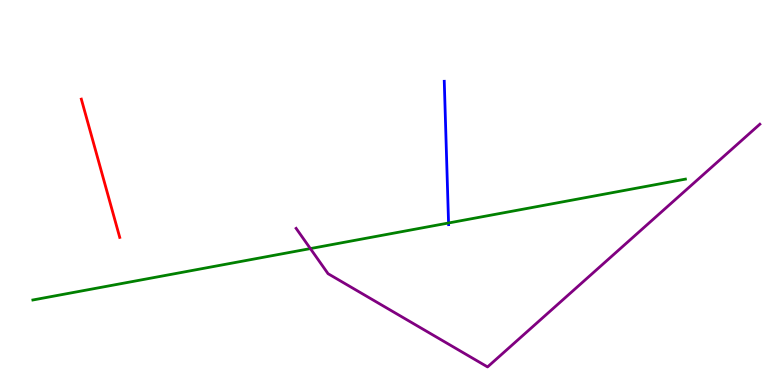[{'lines': ['blue', 'red'], 'intersections': []}, {'lines': ['green', 'red'], 'intersections': []}, {'lines': ['purple', 'red'], 'intersections': []}, {'lines': ['blue', 'green'], 'intersections': [{'x': 5.79, 'y': 4.21}]}, {'lines': ['blue', 'purple'], 'intersections': []}, {'lines': ['green', 'purple'], 'intersections': [{'x': 4.0, 'y': 3.54}]}]